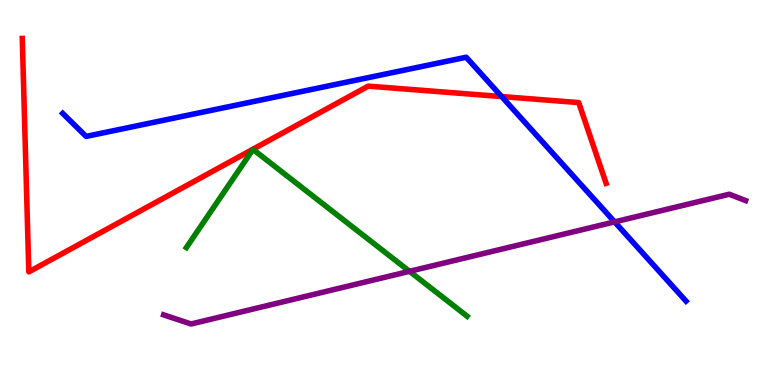[{'lines': ['blue', 'red'], 'intersections': [{'x': 6.47, 'y': 7.49}]}, {'lines': ['green', 'red'], 'intersections': []}, {'lines': ['purple', 'red'], 'intersections': []}, {'lines': ['blue', 'green'], 'intersections': []}, {'lines': ['blue', 'purple'], 'intersections': [{'x': 7.93, 'y': 4.24}]}, {'lines': ['green', 'purple'], 'intersections': [{'x': 5.28, 'y': 2.95}]}]